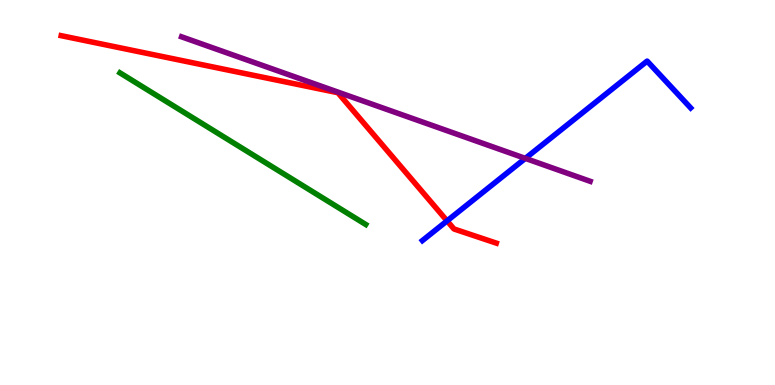[{'lines': ['blue', 'red'], 'intersections': [{'x': 5.77, 'y': 4.26}]}, {'lines': ['green', 'red'], 'intersections': []}, {'lines': ['purple', 'red'], 'intersections': []}, {'lines': ['blue', 'green'], 'intersections': []}, {'lines': ['blue', 'purple'], 'intersections': [{'x': 6.78, 'y': 5.89}]}, {'lines': ['green', 'purple'], 'intersections': []}]